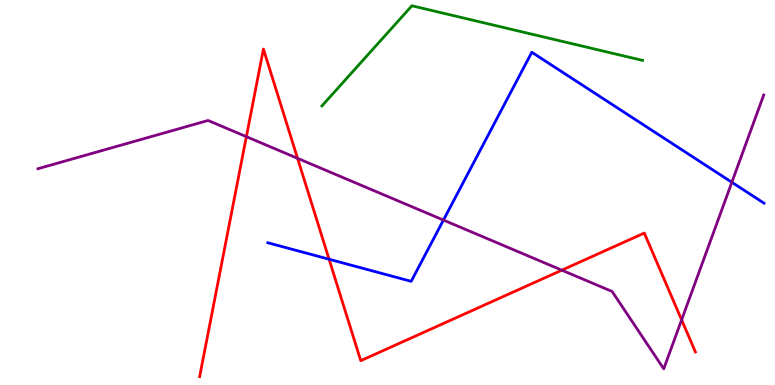[{'lines': ['blue', 'red'], 'intersections': [{'x': 4.25, 'y': 3.27}]}, {'lines': ['green', 'red'], 'intersections': []}, {'lines': ['purple', 'red'], 'intersections': [{'x': 3.18, 'y': 6.45}, {'x': 3.84, 'y': 5.89}, {'x': 7.25, 'y': 2.98}, {'x': 8.8, 'y': 1.69}]}, {'lines': ['blue', 'green'], 'intersections': []}, {'lines': ['blue', 'purple'], 'intersections': [{'x': 5.72, 'y': 4.28}, {'x': 9.44, 'y': 5.27}]}, {'lines': ['green', 'purple'], 'intersections': []}]